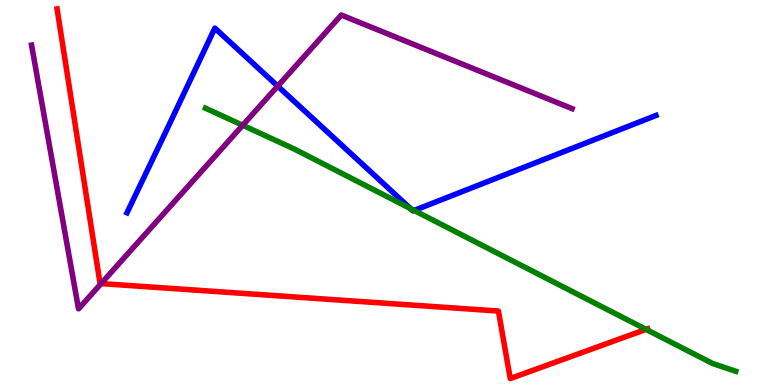[{'lines': ['blue', 'red'], 'intersections': []}, {'lines': ['green', 'red'], 'intersections': [{'x': 8.34, 'y': 1.44}]}, {'lines': ['purple', 'red'], 'intersections': [{'x': 1.3, 'y': 2.63}]}, {'lines': ['blue', 'green'], 'intersections': [{'x': 5.3, 'y': 4.58}, {'x': 5.34, 'y': 4.53}]}, {'lines': ['blue', 'purple'], 'intersections': [{'x': 3.58, 'y': 7.76}]}, {'lines': ['green', 'purple'], 'intersections': [{'x': 3.13, 'y': 6.75}]}]